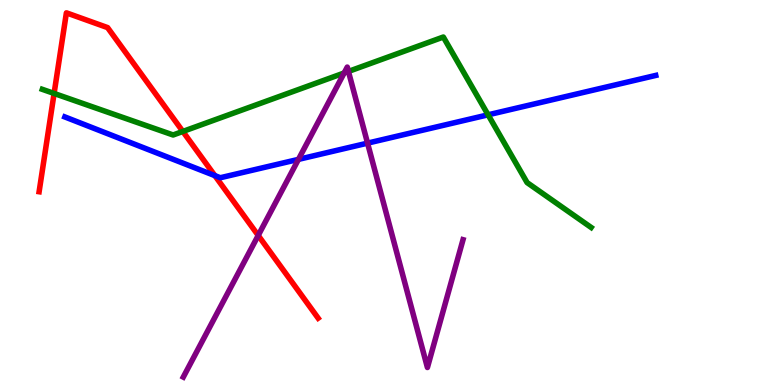[{'lines': ['blue', 'red'], 'intersections': [{'x': 2.77, 'y': 5.44}]}, {'lines': ['green', 'red'], 'intersections': [{'x': 0.698, 'y': 7.57}, {'x': 2.36, 'y': 6.59}]}, {'lines': ['purple', 'red'], 'intersections': [{'x': 3.33, 'y': 3.88}]}, {'lines': ['blue', 'green'], 'intersections': [{'x': 6.3, 'y': 7.02}]}, {'lines': ['blue', 'purple'], 'intersections': [{'x': 3.85, 'y': 5.86}, {'x': 4.74, 'y': 6.28}]}, {'lines': ['green', 'purple'], 'intersections': [{'x': 4.44, 'y': 8.1}, {'x': 4.5, 'y': 8.14}]}]